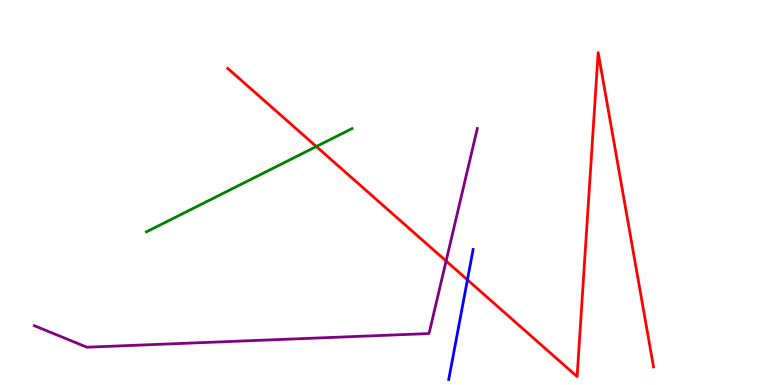[{'lines': ['blue', 'red'], 'intersections': [{'x': 6.03, 'y': 2.73}]}, {'lines': ['green', 'red'], 'intersections': [{'x': 4.08, 'y': 6.19}]}, {'lines': ['purple', 'red'], 'intersections': [{'x': 5.76, 'y': 3.22}]}, {'lines': ['blue', 'green'], 'intersections': []}, {'lines': ['blue', 'purple'], 'intersections': []}, {'lines': ['green', 'purple'], 'intersections': []}]